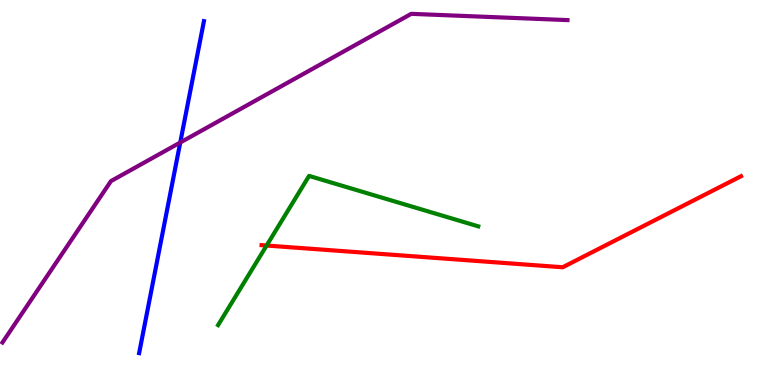[{'lines': ['blue', 'red'], 'intersections': []}, {'lines': ['green', 'red'], 'intersections': [{'x': 3.44, 'y': 3.62}]}, {'lines': ['purple', 'red'], 'intersections': []}, {'lines': ['blue', 'green'], 'intersections': []}, {'lines': ['blue', 'purple'], 'intersections': [{'x': 2.33, 'y': 6.3}]}, {'lines': ['green', 'purple'], 'intersections': []}]